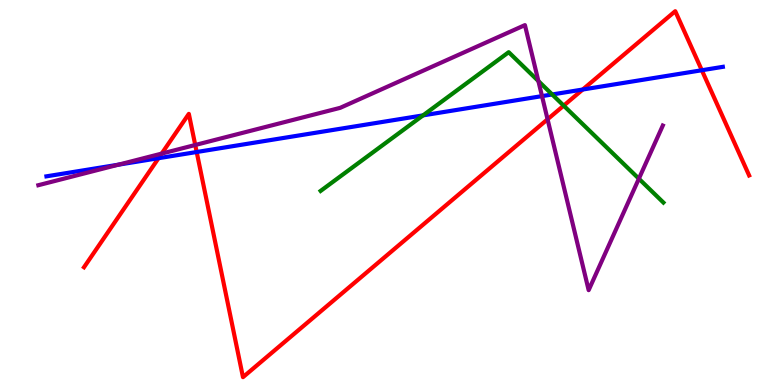[{'lines': ['blue', 'red'], 'intersections': [{'x': 2.05, 'y': 5.89}, {'x': 2.54, 'y': 6.05}, {'x': 7.52, 'y': 7.67}, {'x': 9.06, 'y': 8.18}]}, {'lines': ['green', 'red'], 'intersections': [{'x': 7.27, 'y': 7.26}]}, {'lines': ['purple', 'red'], 'intersections': [{'x': 2.09, 'y': 6.01}, {'x': 2.52, 'y': 6.23}, {'x': 7.07, 'y': 6.9}]}, {'lines': ['blue', 'green'], 'intersections': [{'x': 5.46, 'y': 7.0}, {'x': 7.13, 'y': 7.55}]}, {'lines': ['blue', 'purple'], 'intersections': [{'x': 1.53, 'y': 5.72}, {'x': 6.99, 'y': 7.5}]}, {'lines': ['green', 'purple'], 'intersections': [{'x': 6.95, 'y': 7.9}, {'x': 8.24, 'y': 5.36}]}]